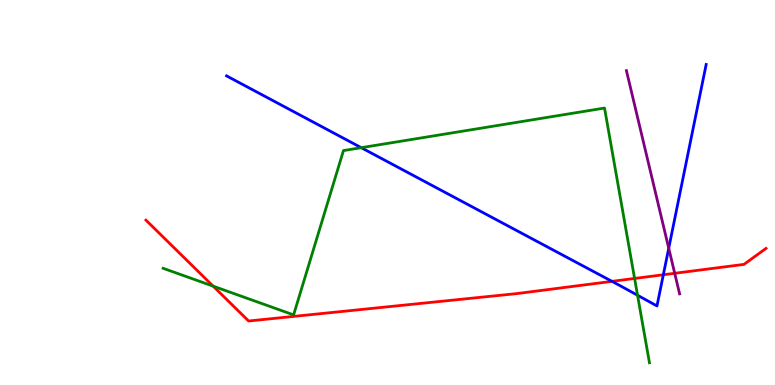[{'lines': ['blue', 'red'], 'intersections': [{'x': 7.9, 'y': 2.69}, {'x': 8.56, 'y': 2.86}]}, {'lines': ['green', 'red'], 'intersections': [{'x': 2.75, 'y': 2.57}, {'x': 8.19, 'y': 2.77}]}, {'lines': ['purple', 'red'], 'intersections': [{'x': 8.71, 'y': 2.9}]}, {'lines': ['blue', 'green'], 'intersections': [{'x': 4.66, 'y': 6.16}, {'x': 8.23, 'y': 2.33}]}, {'lines': ['blue', 'purple'], 'intersections': [{'x': 8.63, 'y': 3.55}]}, {'lines': ['green', 'purple'], 'intersections': []}]